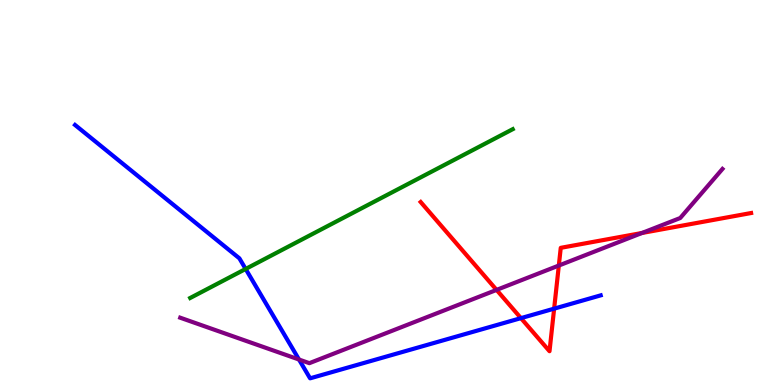[{'lines': ['blue', 'red'], 'intersections': [{'x': 6.72, 'y': 1.74}, {'x': 7.15, 'y': 1.98}]}, {'lines': ['green', 'red'], 'intersections': []}, {'lines': ['purple', 'red'], 'intersections': [{'x': 6.41, 'y': 2.47}, {'x': 7.21, 'y': 3.1}, {'x': 8.28, 'y': 3.95}]}, {'lines': ['blue', 'green'], 'intersections': [{'x': 3.17, 'y': 3.01}]}, {'lines': ['blue', 'purple'], 'intersections': [{'x': 3.86, 'y': 0.662}]}, {'lines': ['green', 'purple'], 'intersections': []}]